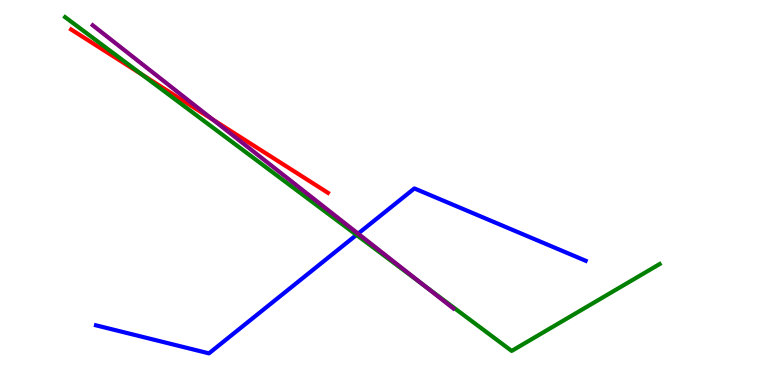[{'lines': ['blue', 'red'], 'intersections': []}, {'lines': ['green', 'red'], 'intersections': [{'x': 1.83, 'y': 8.07}]}, {'lines': ['purple', 'red'], 'intersections': [{'x': 2.75, 'y': 6.89}]}, {'lines': ['blue', 'green'], 'intersections': [{'x': 4.6, 'y': 3.9}]}, {'lines': ['blue', 'purple'], 'intersections': [{'x': 4.62, 'y': 3.93}]}, {'lines': ['green', 'purple'], 'intersections': [{'x': 5.47, 'y': 2.59}]}]